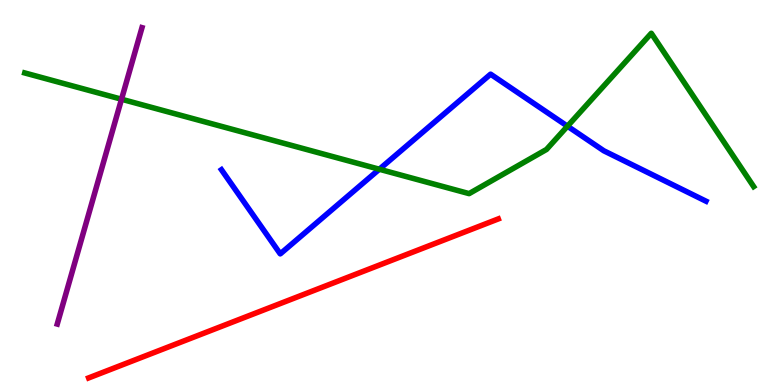[{'lines': ['blue', 'red'], 'intersections': []}, {'lines': ['green', 'red'], 'intersections': []}, {'lines': ['purple', 'red'], 'intersections': []}, {'lines': ['blue', 'green'], 'intersections': [{'x': 4.89, 'y': 5.6}, {'x': 7.32, 'y': 6.72}]}, {'lines': ['blue', 'purple'], 'intersections': []}, {'lines': ['green', 'purple'], 'intersections': [{'x': 1.57, 'y': 7.42}]}]